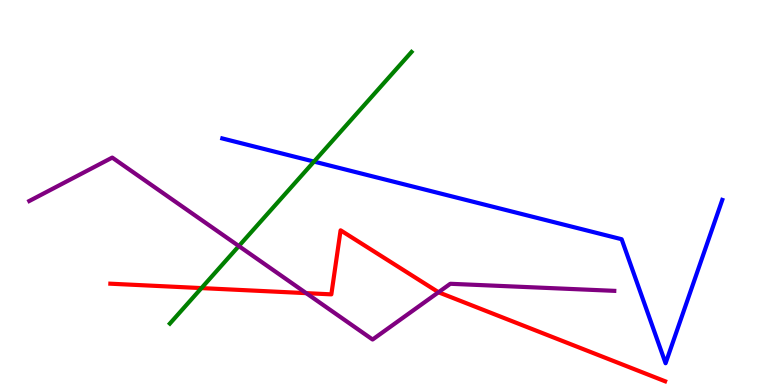[{'lines': ['blue', 'red'], 'intersections': []}, {'lines': ['green', 'red'], 'intersections': [{'x': 2.6, 'y': 2.52}]}, {'lines': ['purple', 'red'], 'intersections': [{'x': 3.95, 'y': 2.39}, {'x': 5.66, 'y': 2.41}]}, {'lines': ['blue', 'green'], 'intersections': [{'x': 4.05, 'y': 5.8}]}, {'lines': ['blue', 'purple'], 'intersections': []}, {'lines': ['green', 'purple'], 'intersections': [{'x': 3.08, 'y': 3.61}]}]